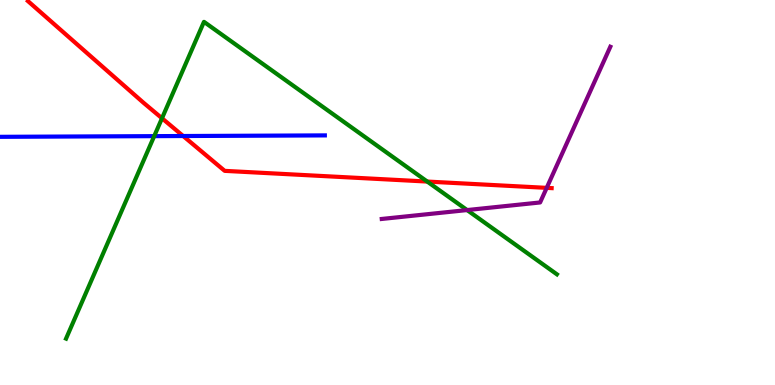[{'lines': ['blue', 'red'], 'intersections': [{'x': 2.36, 'y': 6.47}]}, {'lines': ['green', 'red'], 'intersections': [{'x': 2.09, 'y': 6.93}, {'x': 5.51, 'y': 5.28}]}, {'lines': ['purple', 'red'], 'intersections': [{'x': 7.05, 'y': 5.12}]}, {'lines': ['blue', 'green'], 'intersections': [{'x': 1.99, 'y': 6.46}]}, {'lines': ['blue', 'purple'], 'intersections': []}, {'lines': ['green', 'purple'], 'intersections': [{'x': 6.03, 'y': 4.54}]}]